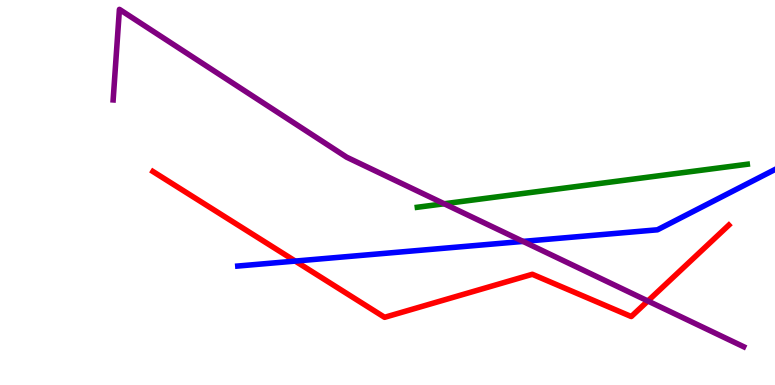[{'lines': ['blue', 'red'], 'intersections': [{'x': 3.81, 'y': 3.22}]}, {'lines': ['green', 'red'], 'intersections': []}, {'lines': ['purple', 'red'], 'intersections': [{'x': 8.36, 'y': 2.18}]}, {'lines': ['blue', 'green'], 'intersections': []}, {'lines': ['blue', 'purple'], 'intersections': [{'x': 6.75, 'y': 3.73}]}, {'lines': ['green', 'purple'], 'intersections': [{'x': 5.73, 'y': 4.71}]}]